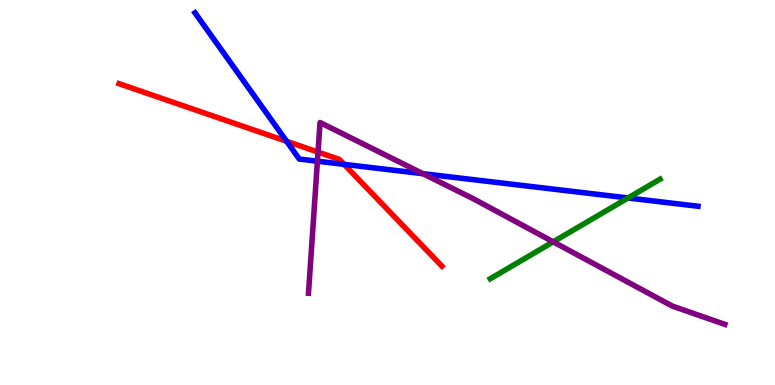[{'lines': ['blue', 'red'], 'intersections': [{'x': 3.7, 'y': 6.33}, {'x': 4.44, 'y': 5.73}]}, {'lines': ['green', 'red'], 'intersections': []}, {'lines': ['purple', 'red'], 'intersections': [{'x': 4.1, 'y': 6.05}]}, {'lines': ['blue', 'green'], 'intersections': [{'x': 8.1, 'y': 4.86}]}, {'lines': ['blue', 'purple'], 'intersections': [{'x': 4.1, 'y': 5.81}, {'x': 5.46, 'y': 5.49}]}, {'lines': ['green', 'purple'], 'intersections': [{'x': 7.14, 'y': 3.72}]}]